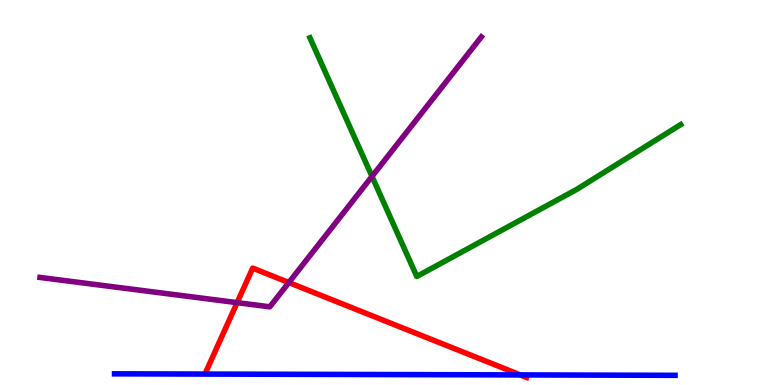[{'lines': ['blue', 'red'], 'intersections': [{'x': 6.71, 'y': 0.262}]}, {'lines': ['green', 'red'], 'intersections': []}, {'lines': ['purple', 'red'], 'intersections': [{'x': 3.06, 'y': 2.14}, {'x': 3.73, 'y': 2.66}]}, {'lines': ['blue', 'green'], 'intersections': []}, {'lines': ['blue', 'purple'], 'intersections': []}, {'lines': ['green', 'purple'], 'intersections': [{'x': 4.8, 'y': 5.42}]}]